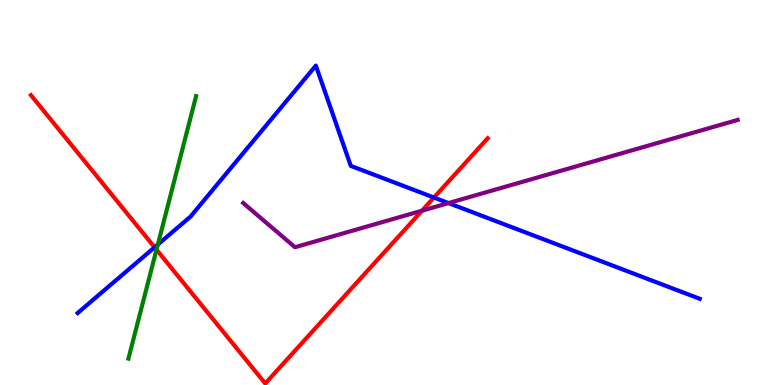[{'lines': ['blue', 'red'], 'intersections': [{'x': 1.99, 'y': 3.58}, {'x': 5.6, 'y': 4.87}]}, {'lines': ['green', 'red'], 'intersections': [{'x': 2.02, 'y': 3.52}]}, {'lines': ['purple', 'red'], 'intersections': [{'x': 5.45, 'y': 4.53}]}, {'lines': ['blue', 'green'], 'intersections': [{'x': 2.04, 'y': 3.65}]}, {'lines': ['blue', 'purple'], 'intersections': [{'x': 5.79, 'y': 4.73}]}, {'lines': ['green', 'purple'], 'intersections': []}]